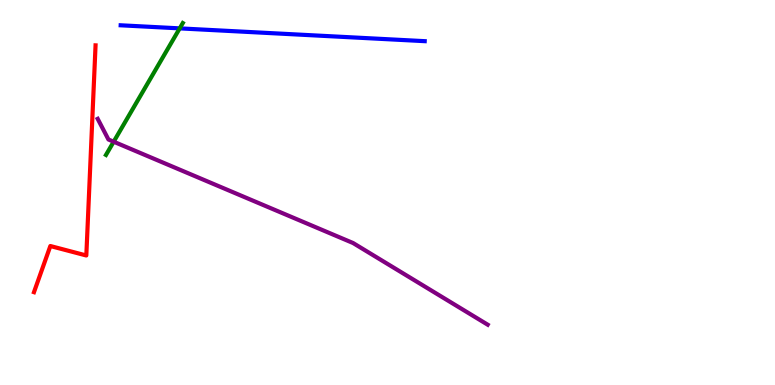[{'lines': ['blue', 'red'], 'intersections': []}, {'lines': ['green', 'red'], 'intersections': []}, {'lines': ['purple', 'red'], 'intersections': []}, {'lines': ['blue', 'green'], 'intersections': [{'x': 2.32, 'y': 9.26}]}, {'lines': ['blue', 'purple'], 'intersections': []}, {'lines': ['green', 'purple'], 'intersections': [{'x': 1.47, 'y': 6.32}]}]